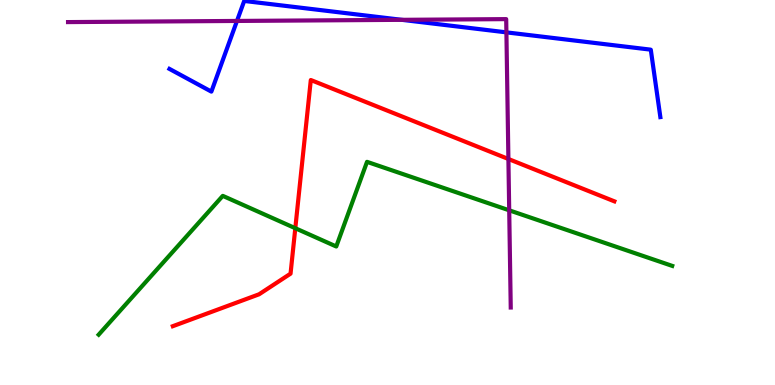[{'lines': ['blue', 'red'], 'intersections': []}, {'lines': ['green', 'red'], 'intersections': [{'x': 3.81, 'y': 4.07}]}, {'lines': ['purple', 'red'], 'intersections': [{'x': 6.56, 'y': 5.87}]}, {'lines': ['blue', 'green'], 'intersections': []}, {'lines': ['blue', 'purple'], 'intersections': [{'x': 3.06, 'y': 9.46}, {'x': 5.18, 'y': 9.48}, {'x': 6.53, 'y': 9.16}]}, {'lines': ['green', 'purple'], 'intersections': [{'x': 6.57, 'y': 4.54}]}]